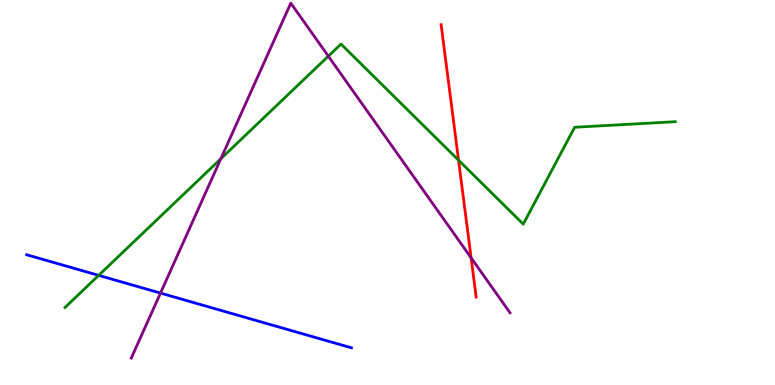[{'lines': ['blue', 'red'], 'intersections': []}, {'lines': ['green', 'red'], 'intersections': [{'x': 5.92, 'y': 5.84}]}, {'lines': ['purple', 'red'], 'intersections': [{'x': 6.08, 'y': 3.3}]}, {'lines': ['blue', 'green'], 'intersections': [{'x': 1.27, 'y': 2.85}]}, {'lines': ['blue', 'purple'], 'intersections': [{'x': 2.07, 'y': 2.39}]}, {'lines': ['green', 'purple'], 'intersections': [{'x': 2.85, 'y': 5.88}, {'x': 4.24, 'y': 8.54}]}]